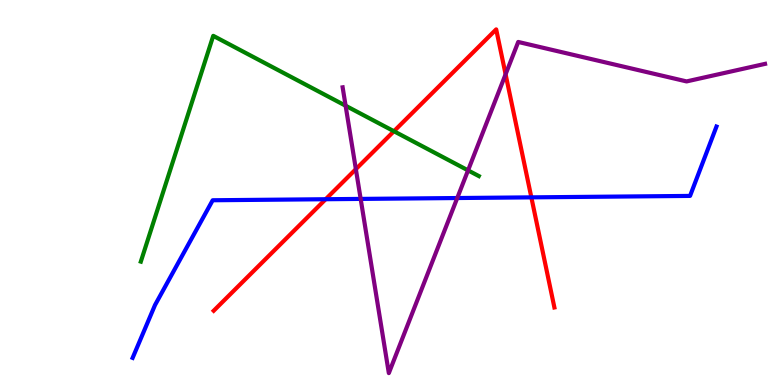[{'lines': ['blue', 'red'], 'intersections': [{'x': 4.2, 'y': 4.83}, {'x': 6.86, 'y': 4.87}]}, {'lines': ['green', 'red'], 'intersections': [{'x': 5.08, 'y': 6.59}]}, {'lines': ['purple', 'red'], 'intersections': [{'x': 4.59, 'y': 5.61}, {'x': 6.52, 'y': 8.07}]}, {'lines': ['blue', 'green'], 'intersections': []}, {'lines': ['blue', 'purple'], 'intersections': [{'x': 4.65, 'y': 4.83}, {'x': 5.9, 'y': 4.86}]}, {'lines': ['green', 'purple'], 'intersections': [{'x': 4.46, 'y': 7.25}, {'x': 6.04, 'y': 5.57}]}]